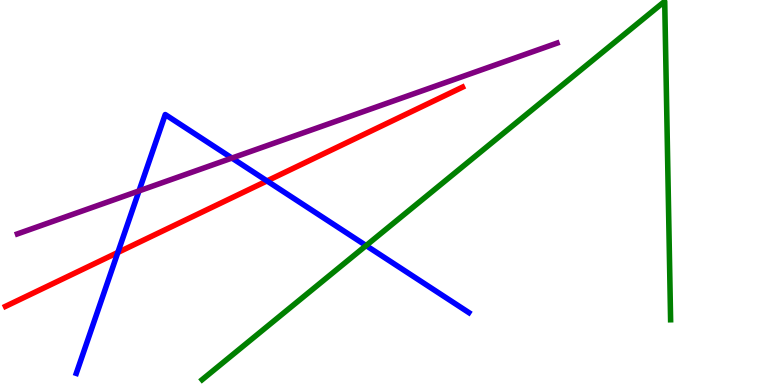[{'lines': ['blue', 'red'], 'intersections': [{'x': 1.52, 'y': 3.44}, {'x': 3.45, 'y': 5.3}]}, {'lines': ['green', 'red'], 'intersections': []}, {'lines': ['purple', 'red'], 'intersections': []}, {'lines': ['blue', 'green'], 'intersections': [{'x': 4.72, 'y': 3.62}]}, {'lines': ['blue', 'purple'], 'intersections': [{'x': 1.79, 'y': 5.04}, {'x': 2.99, 'y': 5.89}]}, {'lines': ['green', 'purple'], 'intersections': []}]